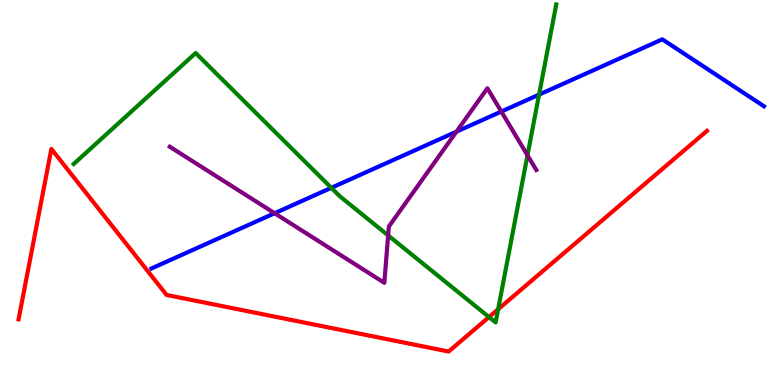[{'lines': ['blue', 'red'], 'intersections': []}, {'lines': ['green', 'red'], 'intersections': [{'x': 6.31, 'y': 1.76}, {'x': 6.43, 'y': 1.97}]}, {'lines': ['purple', 'red'], 'intersections': []}, {'lines': ['blue', 'green'], 'intersections': [{'x': 4.27, 'y': 5.12}, {'x': 6.96, 'y': 7.54}]}, {'lines': ['blue', 'purple'], 'intersections': [{'x': 3.54, 'y': 4.46}, {'x': 5.89, 'y': 6.58}, {'x': 6.47, 'y': 7.1}]}, {'lines': ['green', 'purple'], 'intersections': [{'x': 5.01, 'y': 3.89}, {'x': 6.81, 'y': 5.97}]}]